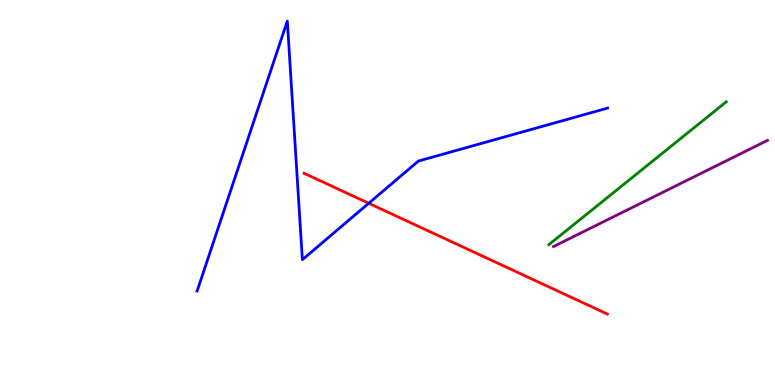[{'lines': ['blue', 'red'], 'intersections': [{'x': 4.76, 'y': 4.72}]}, {'lines': ['green', 'red'], 'intersections': []}, {'lines': ['purple', 'red'], 'intersections': []}, {'lines': ['blue', 'green'], 'intersections': []}, {'lines': ['blue', 'purple'], 'intersections': []}, {'lines': ['green', 'purple'], 'intersections': []}]